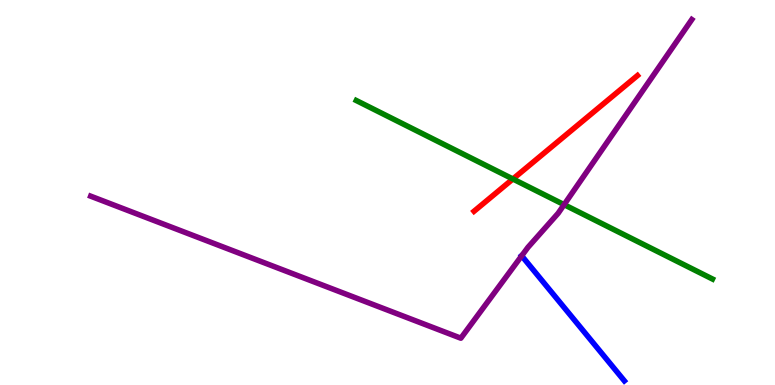[{'lines': ['blue', 'red'], 'intersections': []}, {'lines': ['green', 'red'], 'intersections': [{'x': 6.62, 'y': 5.35}]}, {'lines': ['purple', 'red'], 'intersections': []}, {'lines': ['blue', 'green'], 'intersections': []}, {'lines': ['blue', 'purple'], 'intersections': [{'x': 6.73, 'y': 3.36}]}, {'lines': ['green', 'purple'], 'intersections': [{'x': 7.28, 'y': 4.68}]}]